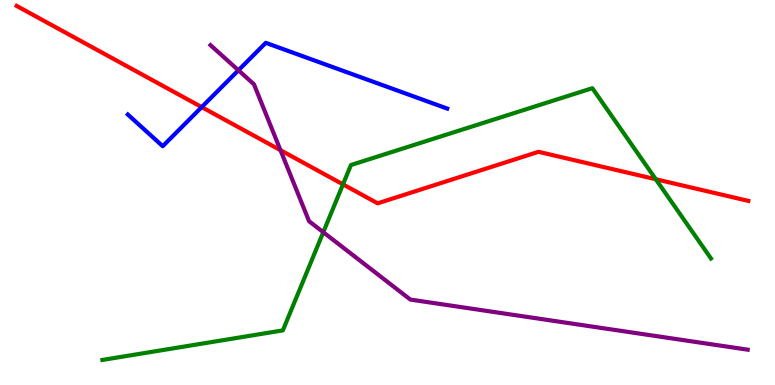[{'lines': ['blue', 'red'], 'intersections': [{'x': 2.6, 'y': 7.22}]}, {'lines': ['green', 'red'], 'intersections': [{'x': 4.43, 'y': 5.21}, {'x': 8.46, 'y': 5.34}]}, {'lines': ['purple', 'red'], 'intersections': [{'x': 3.62, 'y': 6.1}]}, {'lines': ['blue', 'green'], 'intersections': []}, {'lines': ['blue', 'purple'], 'intersections': [{'x': 3.08, 'y': 8.17}]}, {'lines': ['green', 'purple'], 'intersections': [{'x': 4.17, 'y': 3.97}]}]